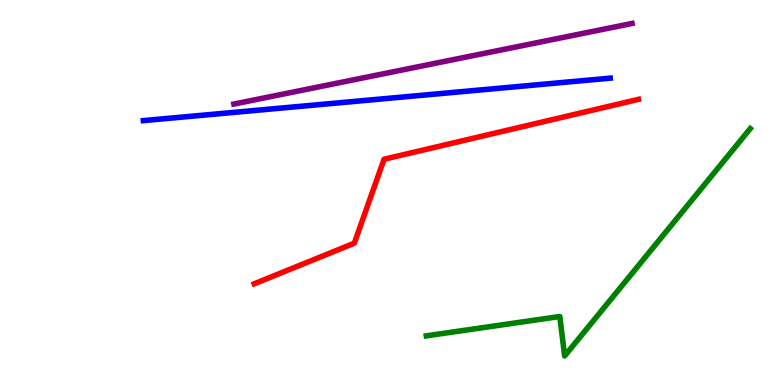[{'lines': ['blue', 'red'], 'intersections': []}, {'lines': ['green', 'red'], 'intersections': []}, {'lines': ['purple', 'red'], 'intersections': []}, {'lines': ['blue', 'green'], 'intersections': []}, {'lines': ['blue', 'purple'], 'intersections': []}, {'lines': ['green', 'purple'], 'intersections': []}]